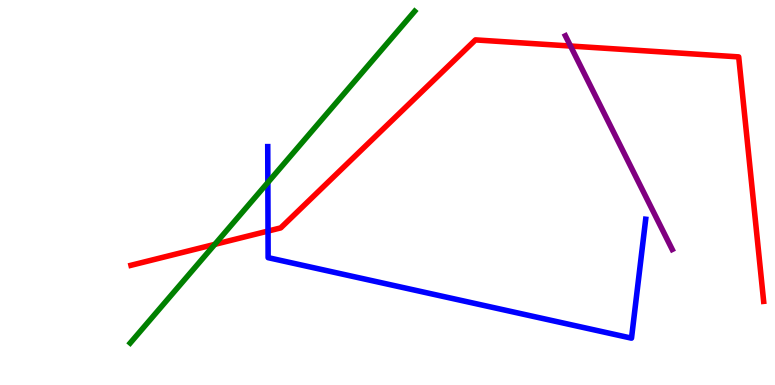[{'lines': ['blue', 'red'], 'intersections': [{'x': 3.46, 'y': 4.0}]}, {'lines': ['green', 'red'], 'intersections': [{'x': 2.77, 'y': 3.65}]}, {'lines': ['purple', 'red'], 'intersections': [{'x': 7.36, 'y': 8.8}]}, {'lines': ['blue', 'green'], 'intersections': [{'x': 3.46, 'y': 5.26}]}, {'lines': ['blue', 'purple'], 'intersections': []}, {'lines': ['green', 'purple'], 'intersections': []}]